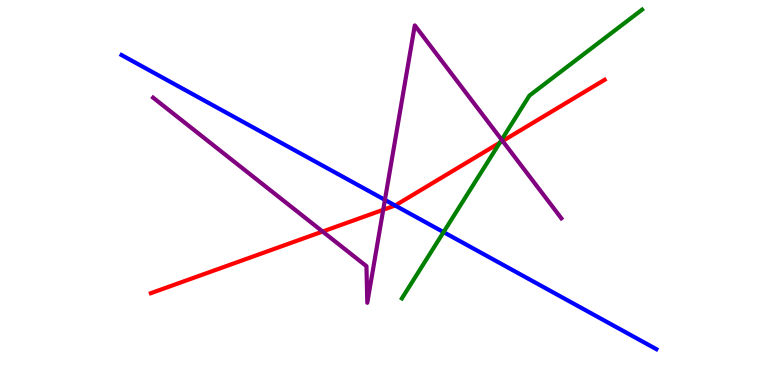[{'lines': ['blue', 'red'], 'intersections': [{'x': 5.1, 'y': 4.66}]}, {'lines': ['green', 'red'], 'intersections': [{'x': 6.45, 'y': 6.29}]}, {'lines': ['purple', 'red'], 'intersections': [{'x': 4.16, 'y': 3.99}, {'x': 4.94, 'y': 4.55}, {'x': 6.49, 'y': 6.34}]}, {'lines': ['blue', 'green'], 'intersections': [{'x': 5.72, 'y': 3.97}]}, {'lines': ['blue', 'purple'], 'intersections': [{'x': 4.97, 'y': 4.81}]}, {'lines': ['green', 'purple'], 'intersections': [{'x': 6.47, 'y': 6.37}]}]